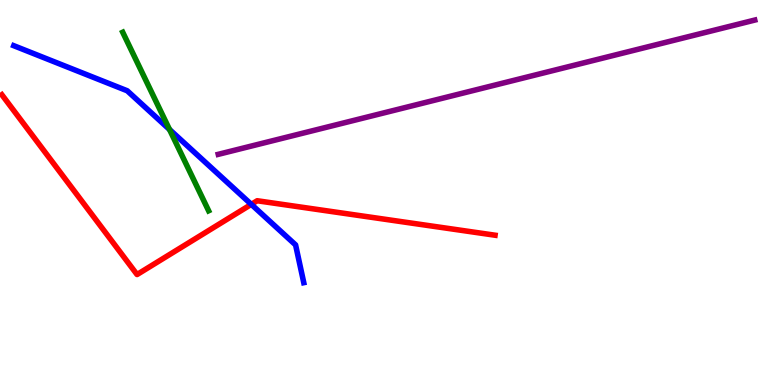[{'lines': ['blue', 'red'], 'intersections': [{'x': 3.24, 'y': 4.69}]}, {'lines': ['green', 'red'], 'intersections': []}, {'lines': ['purple', 'red'], 'intersections': []}, {'lines': ['blue', 'green'], 'intersections': [{'x': 2.19, 'y': 6.64}]}, {'lines': ['blue', 'purple'], 'intersections': []}, {'lines': ['green', 'purple'], 'intersections': []}]